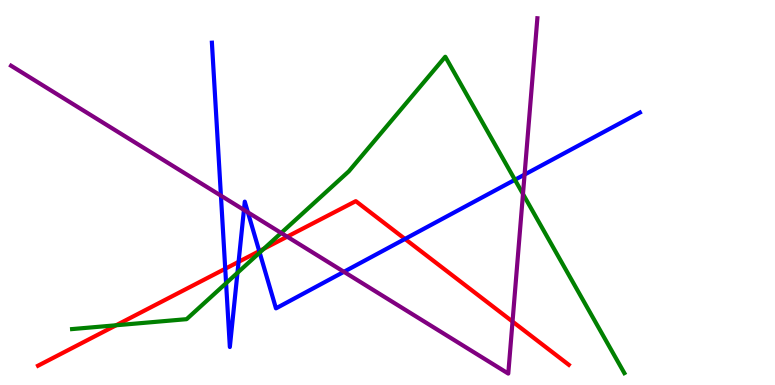[{'lines': ['blue', 'red'], 'intersections': [{'x': 2.91, 'y': 3.02}, {'x': 3.08, 'y': 3.2}, {'x': 3.35, 'y': 3.48}, {'x': 5.23, 'y': 3.79}]}, {'lines': ['green', 'red'], 'intersections': [{'x': 1.5, 'y': 1.55}, {'x': 3.4, 'y': 3.54}]}, {'lines': ['purple', 'red'], 'intersections': [{'x': 3.71, 'y': 3.85}, {'x': 6.61, 'y': 1.65}]}, {'lines': ['blue', 'green'], 'intersections': [{'x': 2.92, 'y': 2.64}, {'x': 3.06, 'y': 2.91}, {'x': 3.35, 'y': 3.44}, {'x': 6.64, 'y': 5.33}]}, {'lines': ['blue', 'purple'], 'intersections': [{'x': 2.85, 'y': 4.92}, {'x': 3.15, 'y': 4.55}, {'x': 3.2, 'y': 4.48}, {'x': 4.44, 'y': 2.94}, {'x': 6.77, 'y': 5.47}]}, {'lines': ['green', 'purple'], 'intersections': [{'x': 3.63, 'y': 3.95}, {'x': 6.75, 'y': 4.96}]}]